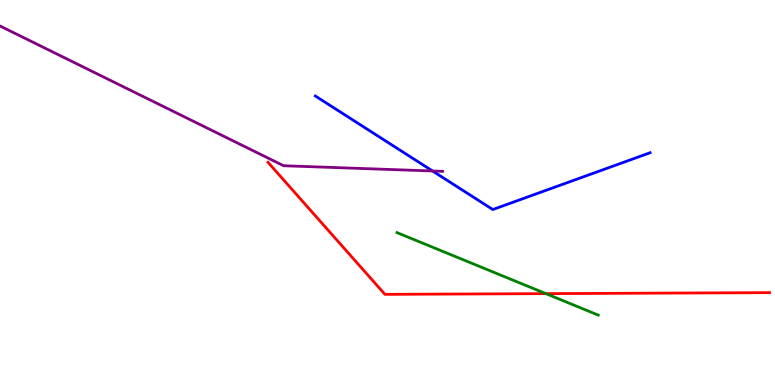[{'lines': ['blue', 'red'], 'intersections': []}, {'lines': ['green', 'red'], 'intersections': [{'x': 7.04, 'y': 2.37}]}, {'lines': ['purple', 'red'], 'intersections': []}, {'lines': ['blue', 'green'], 'intersections': []}, {'lines': ['blue', 'purple'], 'intersections': [{'x': 5.58, 'y': 5.56}]}, {'lines': ['green', 'purple'], 'intersections': []}]